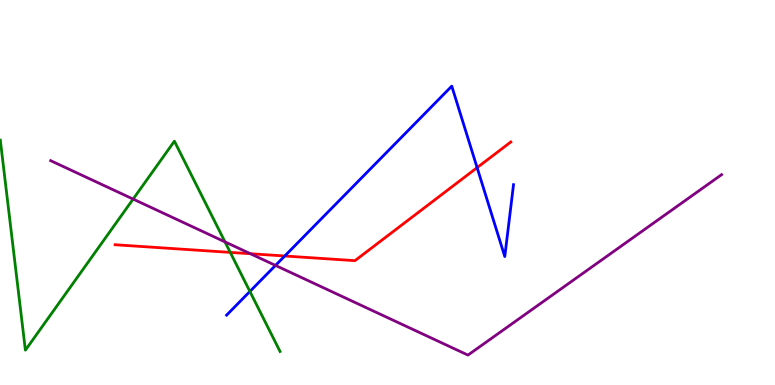[{'lines': ['blue', 'red'], 'intersections': [{'x': 3.67, 'y': 3.35}, {'x': 6.16, 'y': 5.65}]}, {'lines': ['green', 'red'], 'intersections': [{'x': 2.97, 'y': 3.44}]}, {'lines': ['purple', 'red'], 'intersections': [{'x': 3.23, 'y': 3.41}]}, {'lines': ['blue', 'green'], 'intersections': [{'x': 3.22, 'y': 2.43}]}, {'lines': ['blue', 'purple'], 'intersections': [{'x': 3.55, 'y': 3.11}]}, {'lines': ['green', 'purple'], 'intersections': [{'x': 1.72, 'y': 4.83}, {'x': 2.9, 'y': 3.72}]}]